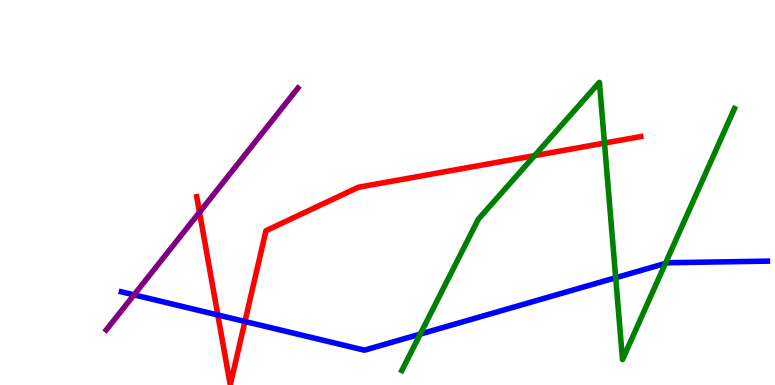[{'lines': ['blue', 'red'], 'intersections': [{'x': 2.81, 'y': 1.82}, {'x': 3.16, 'y': 1.65}]}, {'lines': ['green', 'red'], 'intersections': [{'x': 6.9, 'y': 5.96}, {'x': 7.8, 'y': 6.28}]}, {'lines': ['purple', 'red'], 'intersections': [{'x': 2.57, 'y': 4.49}]}, {'lines': ['blue', 'green'], 'intersections': [{'x': 5.42, 'y': 1.32}, {'x': 7.94, 'y': 2.79}, {'x': 8.59, 'y': 3.16}]}, {'lines': ['blue', 'purple'], 'intersections': [{'x': 1.73, 'y': 2.34}]}, {'lines': ['green', 'purple'], 'intersections': []}]